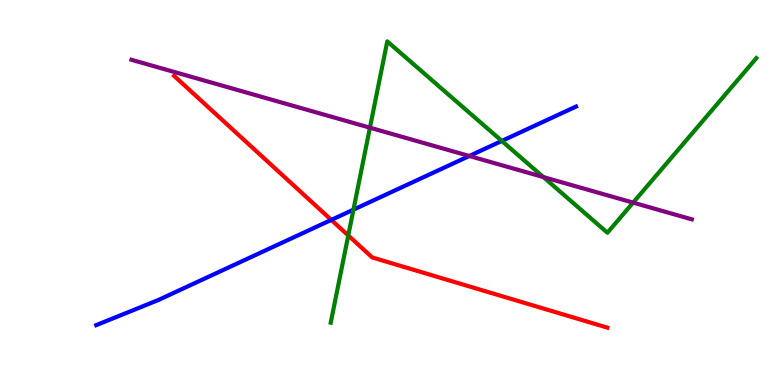[{'lines': ['blue', 'red'], 'intersections': [{'x': 4.27, 'y': 4.29}]}, {'lines': ['green', 'red'], 'intersections': [{'x': 4.49, 'y': 3.88}]}, {'lines': ['purple', 'red'], 'intersections': []}, {'lines': ['blue', 'green'], 'intersections': [{'x': 4.56, 'y': 4.55}, {'x': 6.48, 'y': 6.34}]}, {'lines': ['blue', 'purple'], 'intersections': [{'x': 6.06, 'y': 5.95}]}, {'lines': ['green', 'purple'], 'intersections': [{'x': 4.77, 'y': 6.68}, {'x': 7.01, 'y': 5.4}, {'x': 8.17, 'y': 4.74}]}]